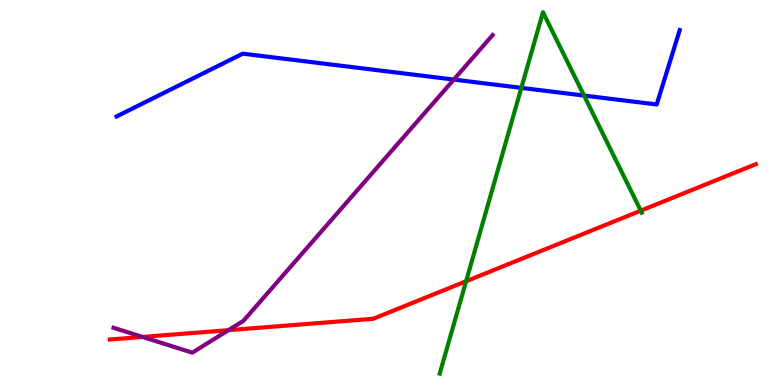[{'lines': ['blue', 'red'], 'intersections': []}, {'lines': ['green', 'red'], 'intersections': [{'x': 6.01, 'y': 2.69}, {'x': 8.27, 'y': 4.53}]}, {'lines': ['purple', 'red'], 'intersections': [{'x': 1.84, 'y': 1.25}, {'x': 2.95, 'y': 1.42}]}, {'lines': ['blue', 'green'], 'intersections': [{'x': 6.73, 'y': 7.72}, {'x': 7.54, 'y': 7.52}]}, {'lines': ['blue', 'purple'], 'intersections': [{'x': 5.86, 'y': 7.93}]}, {'lines': ['green', 'purple'], 'intersections': []}]